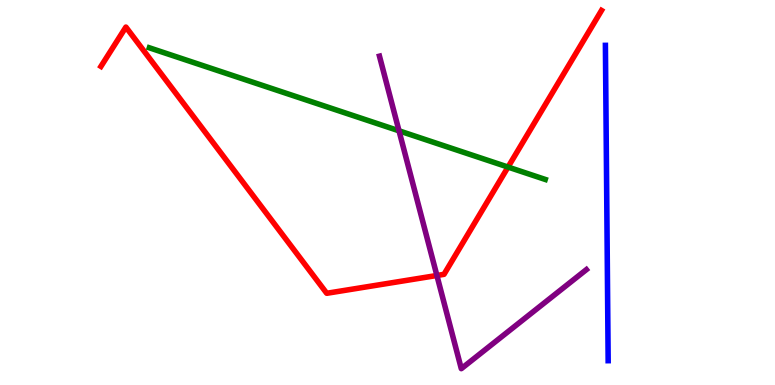[{'lines': ['blue', 'red'], 'intersections': []}, {'lines': ['green', 'red'], 'intersections': [{'x': 6.56, 'y': 5.66}]}, {'lines': ['purple', 'red'], 'intersections': [{'x': 5.64, 'y': 2.84}]}, {'lines': ['blue', 'green'], 'intersections': []}, {'lines': ['blue', 'purple'], 'intersections': []}, {'lines': ['green', 'purple'], 'intersections': [{'x': 5.15, 'y': 6.6}]}]